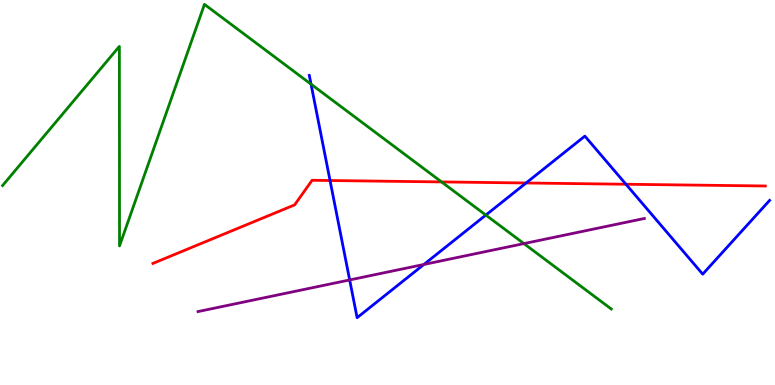[{'lines': ['blue', 'red'], 'intersections': [{'x': 4.26, 'y': 5.31}, {'x': 6.79, 'y': 5.25}, {'x': 8.08, 'y': 5.21}]}, {'lines': ['green', 'red'], 'intersections': [{'x': 5.7, 'y': 5.27}]}, {'lines': ['purple', 'red'], 'intersections': []}, {'lines': ['blue', 'green'], 'intersections': [{'x': 4.01, 'y': 7.81}, {'x': 6.27, 'y': 4.41}]}, {'lines': ['blue', 'purple'], 'intersections': [{'x': 4.51, 'y': 2.73}, {'x': 5.47, 'y': 3.13}]}, {'lines': ['green', 'purple'], 'intersections': [{'x': 6.76, 'y': 3.67}]}]